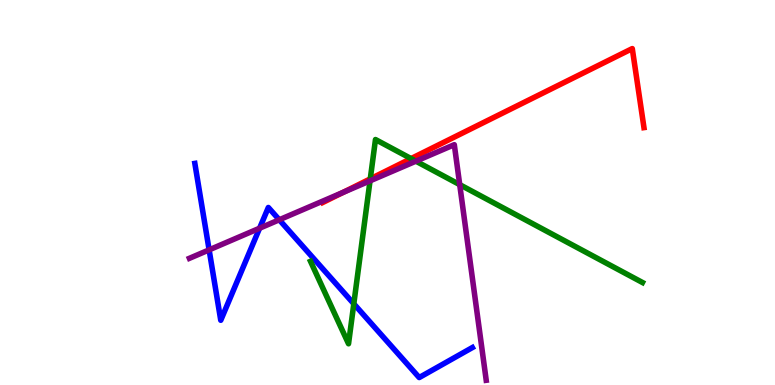[{'lines': ['blue', 'red'], 'intersections': []}, {'lines': ['green', 'red'], 'intersections': [{'x': 4.78, 'y': 5.35}, {'x': 5.3, 'y': 5.88}]}, {'lines': ['purple', 'red'], 'intersections': [{'x': 4.42, 'y': 5.0}]}, {'lines': ['blue', 'green'], 'intersections': [{'x': 4.57, 'y': 2.11}]}, {'lines': ['blue', 'purple'], 'intersections': [{'x': 2.7, 'y': 3.51}, {'x': 3.35, 'y': 4.07}, {'x': 3.6, 'y': 4.29}]}, {'lines': ['green', 'purple'], 'intersections': [{'x': 4.77, 'y': 5.3}, {'x': 5.37, 'y': 5.81}, {'x': 5.93, 'y': 5.2}]}]